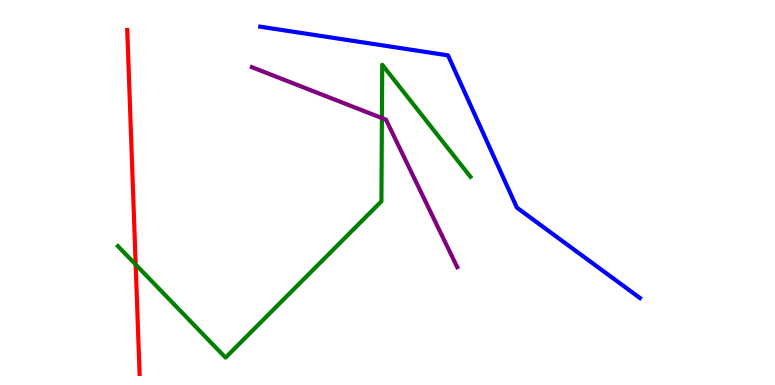[{'lines': ['blue', 'red'], 'intersections': []}, {'lines': ['green', 'red'], 'intersections': [{'x': 1.75, 'y': 3.13}]}, {'lines': ['purple', 'red'], 'intersections': []}, {'lines': ['blue', 'green'], 'intersections': []}, {'lines': ['blue', 'purple'], 'intersections': []}, {'lines': ['green', 'purple'], 'intersections': [{'x': 4.93, 'y': 6.93}]}]